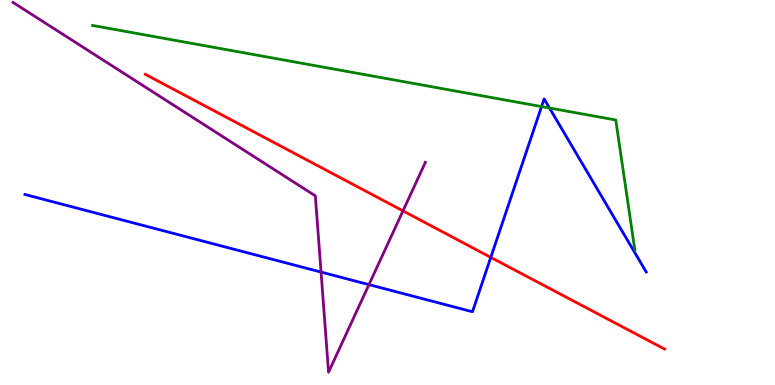[{'lines': ['blue', 'red'], 'intersections': [{'x': 6.33, 'y': 3.31}]}, {'lines': ['green', 'red'], 'intersections': []}, {'lines': ['purple', 'red'], 'intersections': [{'x': 5.2, 'y': 4.52}]}, {'lines': ['blue', 'green'], 'intersections': [{'x': 6.99, 'y': 7.23}, {'x': 7.09, 'y': 7.19}]}, {'lines': ['blue', 'purple'], 'intersections': [{'x': 4.14, 'y': 2.93}, {'x': 4.76, 'y': 2.61}]}, {'lines': ['green', 'purple'], 'intersections': []}]